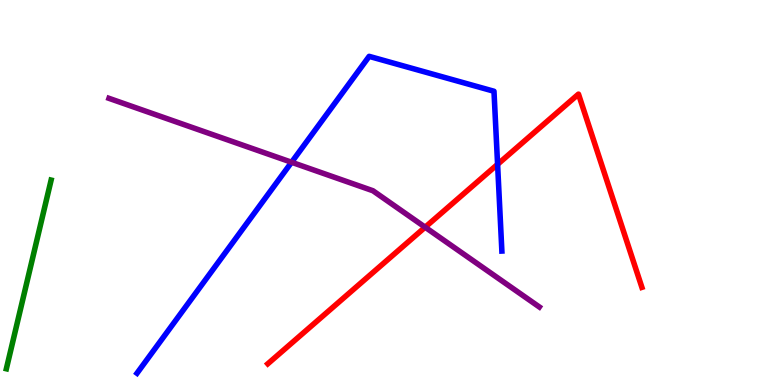[{'lines': ['blue', 'red'], 'intersections': [{'x': 6.42, 'y': 5.73}]}, {'lines': ['green', 'red'], 'intersections': []}, {'lines': ['purple', 'red'], 'intersections': [{'x': 5.49, 'y': 4.1}]}, {'lines': ['blue', 'green'], 'intersections': []}, {'lines': ['blue', 'purple'], 'intersections': [{'x': 3.76, 'y': 5.79}]}, {'lines': ['green', 'purple'], 'intersections': []}]